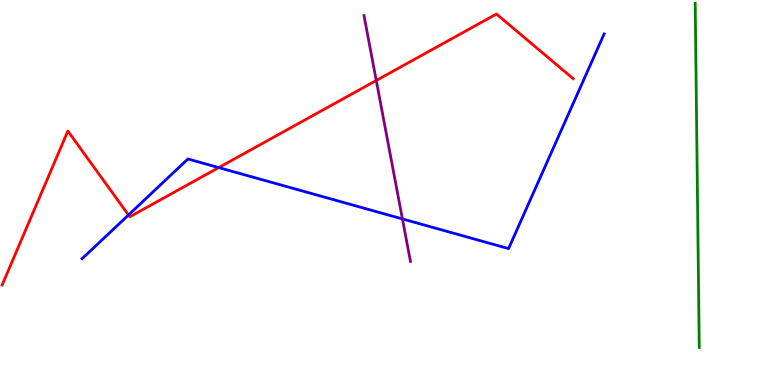[{'lines': ['blue', 'red'], 'intersections': [{'x': 1.66, 'y': 4.42}, {'x': 2.82, 'y': 5.65}]}, {'lines': ['green', 'red'], 'intersections': []}, {'lines': ['purple', 'red'], 'intersections': [{'x': 4.86, 'y': 7.91}]}, {'lines': ['blue', 'green'], 'intersections': []}, {'lines': ['blue', 'purple'], 'intersections': [{'x': 5.19, 'y': 4.31}]}, {'lines': ['green', 'purple'], 'intersections': []}]